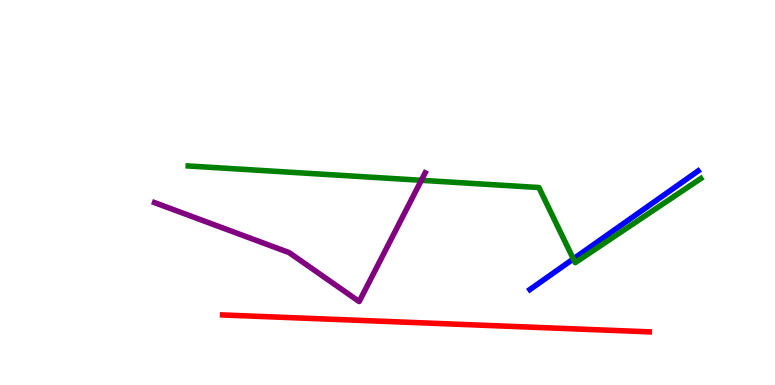[{'lines': ['blue', 'red'], 'intersections': []}, {'lines': ['green', 'red'], 'intersections': []}, {'lines': ['purple', 'red'], 'intersections': []}, {'lines': ['blue', 'green'], 'intersections': [{'x': 7.4, 'y': 3.28}]}, {'lines': ['blue', 'purple'], 'intersections': []}, {'lines': ['green', 'purple'], 'intersections': [{'x': 5.44, 'y': 5.32}]}]